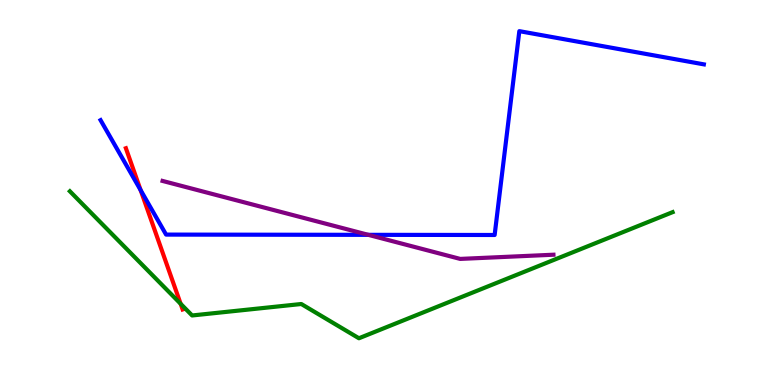[{'lines': ['blue', 'red'], 'intersections': [{'x': 1.81, 'y': 5.06}]}, {'lines': ['green', 'red'], 'intersections': [{'x': 2.33, 'y': 2.11}]}, {'lines': ['purple', 'red'], 'intersections': []}, {'lines': ['blue', 'green'], 'intersections': []}, {'lines': ['blue', 'purple'], 'intersections': [{'x': 4.75, 'y': 3.9}]}, {'lines': ['green', 'purple'], 'intersections': []}]